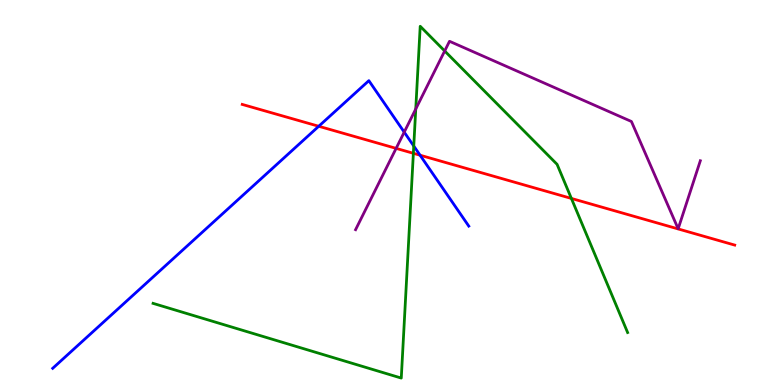[{'lines': ['blue', 'red'], 'intersections': [{'x': 4.11, 'y': 6.72}, {'x': 5.42, 'y': 5.97}]}, {'lines': ['green', 'red'], 'intersections': [{'x': 5.33, 'y': 6.02}, {'x': 7.37, 'y': 4.85}]}, {'lines': ['purple', 'red'], 'intersections': [{'x': 5.11, 'y': 6.15}]}, {'lines': ['blue', 'green'], 'intersections': [{'x': 5.34, 'y': 6.21}]}, {'lines': ['blue', 'purple'], 'intersections': [{'x': 5.22, 'y': 6.57}]}, {'lines': ['green', 'purple'], 'intersections': [{'x': 5.36, 'y': 7.17}, {'x': 5.74, 'y': 8.68}]}]